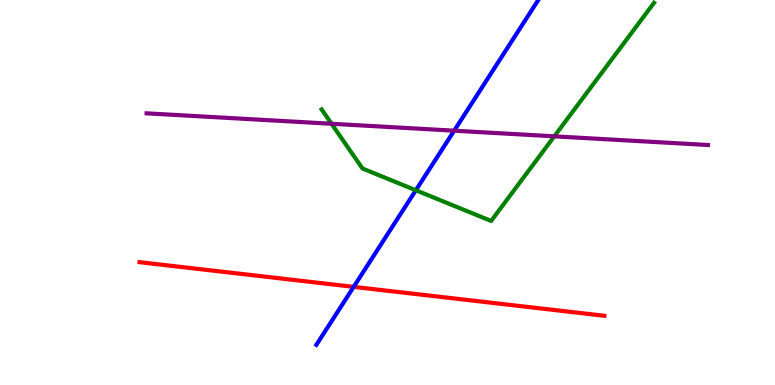[{'lines': ['blue', 'red'], 'intersections': [{'x': 4.56, 'y': 2.55}]}, {'lines': ['green', 'red'], 'intersections': []}, {'lines': ['purple', 'red'], 'intersections': []}, {'lines': ['blue', 'green'], 'intersections': [{'x': 5.37, 'y': 5.06}]}, {'lines': ['blue', 'purple'], 'intersections': [{'x': 5.86, 'y': 6.61}]}, {'lines': ['green', 'purple'], 'intersections': [{'x': 4.28, 'y': 6.79}, {'x': 7.15, 'y': 6.46}]}]